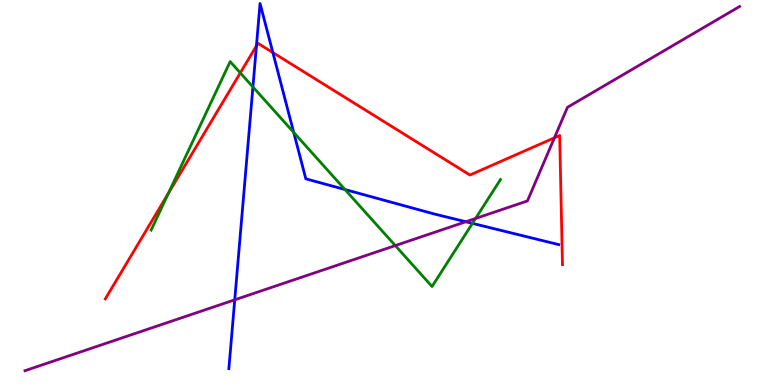[{'lines': ['blue', 'red'], 'intersections': [{'x': 3.31, 'y': 8.81}, {'x': 3.52, 'y': 8.63}]}, {'lines': ['green', 'red'], 'intersections': [{'x': 2.17, 'y': 4.98}, {'x': 3.1, 'y': 8.11}]}, {'lines': ['purple', 'red'], 'intersections': [{'x': 7.15, 'y': 6.42}]}, {'lines': ['blue', 'green'], 'intersections': [{'x': 3.26, 'y': 7.74}, {'x': 3.79, 'y': 6.56}, {'x': 4.45, 'y': 5.08}, {'x': 6.1, 'y': 4.2}]}, {'lines': ['blue', 'purple'], 'intersections': [{'x': 3.03, 'y': 2.21}, {'x': 6.01, 'y': 4.24}]}, {'lines': ['green', 'purple'], 'intersections': [{'x': 5.1, 'y': 3.62}, {'x': 6.14, 'y': 4.33}]}]